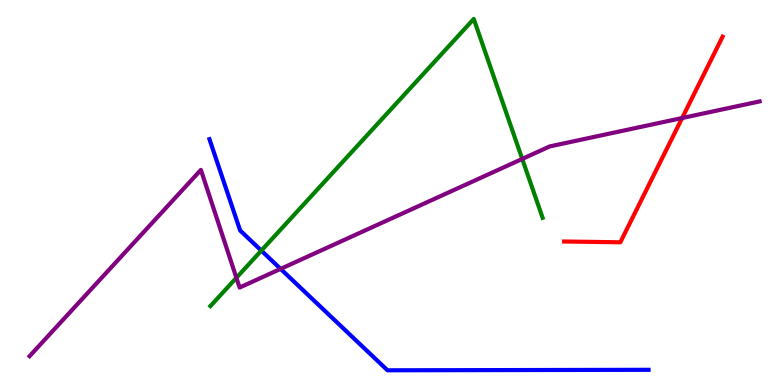[{'lines': ['blue', 'red'], 'intersections': []}, {'lines': ['green', 'red'], 'intersections': []}, {'lines': ['purple', 'red'], 'intersections': [{'x': 8.8, 'y': 6.93}]}, {'lines': ['blue', 'green'], 'intersections': [{'x': 3.37, 'y': 3.49}]}, {'lines': ['blue', 'purple'], 'intersections': [{'x': 3.62, 'y': 3.02}]}, {'lines': ['green', 'purple'], 'intersections': [{'x': 3.05, 'y': 2.78}, {'x': 6.74, 'y': 5.87}]}]